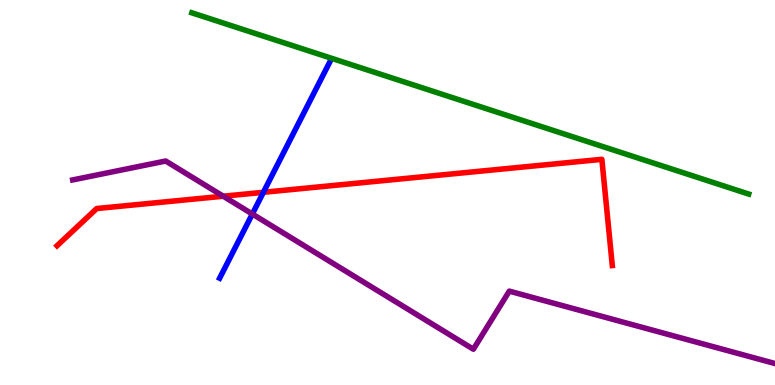[{'lines': ['blue', 'red'], 'intersections': [{'x': 3.4, 'y': 5.01}]}, {'lines': ['green', 'red'], 'intersections': []}, {'lines': ['purple', 'red'], 'intersections': [{'x': 2.88, 'y': 4.9}]}, {'lines': ['blue', 'green'], 'intersections': []}, {'lines': ['blue', 'purple'], 'intersections': [{'x': 3.26, 'y': 4.44}]}, {'lines': ['green', 'purple'], 'intersections': []}]